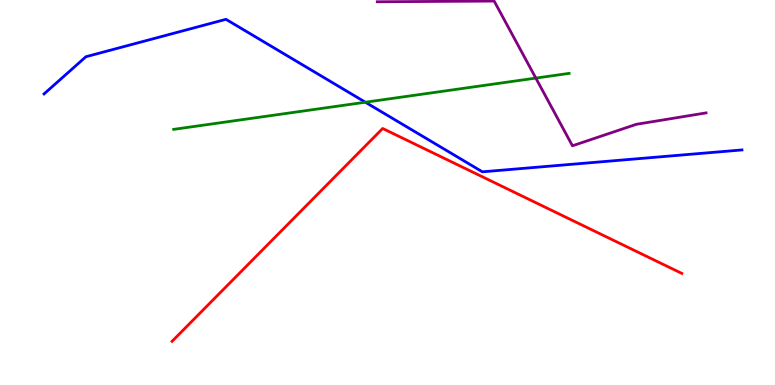[{'lines': ['blue', 'red'], 'intersections': []}, {'lines': ['green', 'red'], 'intersections': []}, {'lines': ['purple', 'red'], 'intersections': []}, {'lines': ['blue', 'green'], 'intersections': [{'x': 4.71, 'y': 7.34}]}, {'lines': ['blue', 'purple'], 'intersections': []}, {'lines': ['green', 'purple'], 'intersections': [{'x': 6.91, 'y': 7.97}]}]